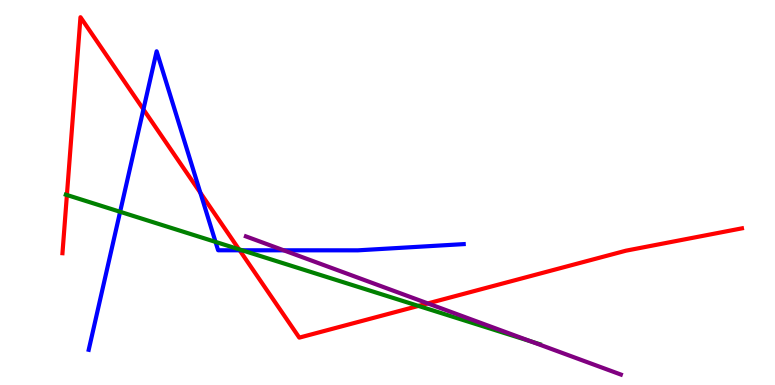[{'lines': ['blue', 'red'], 'intersections': [{'x': 1.85, 'y': 7.16}, {'x': 2.59, 'y': 4.99}, {'x': 3.09, 'y': 3.5}]}, {'lines': ['green', 'red'], 'intersections': [{'x': 0.863, 'y': 4.94}, {'x': 3.08, 'y': 3.53}, {'x': 5.4, 'y': 2.05}]}, {'lines': ['purple', 'red'], 'intersections': [{'x': 5.52, 'y': 2.12}]}, {'lines': ['blue', 'green'], 'intersections': [{'x': 1.55, 'y': 4.5}, {'x': 2.78, 'y': 3.72}, {'x': 3.12, 'y': 3.5}]}, {'lines': ['blue', 'purple'], 'intersections': [{'x': 3.66, 'y': 3.5}]}, {'lines': ['green', 'purple'], 'intersections': [{'x': 6.85, 'y': 1.13}]}]